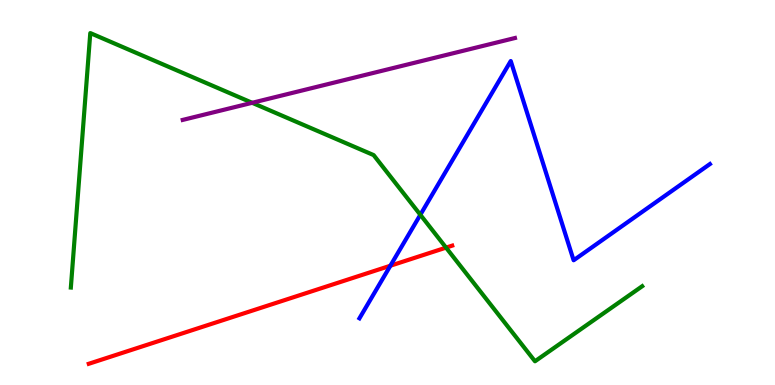[{'lines': ['blue', 'red'], 'intersections': [{'x': 5.04, 'y': 3.1}]}, {'lines': ['green', 'red'], 'intersections': [{'x': 5.76, 'y': 3.57}]}, {'lines': ['purple', 'red'], 'intersections': []}, {'lines': ['blue', 'green'], 'intersections': [{'x': 5.42, 'y': 4.42}]}, {'lines': ['blue', 'purple'], 'intersections': []}, {'lines': ['green', 'purple'], 'intersections': [{'x': 3.25, 'y': 7.33}]}]